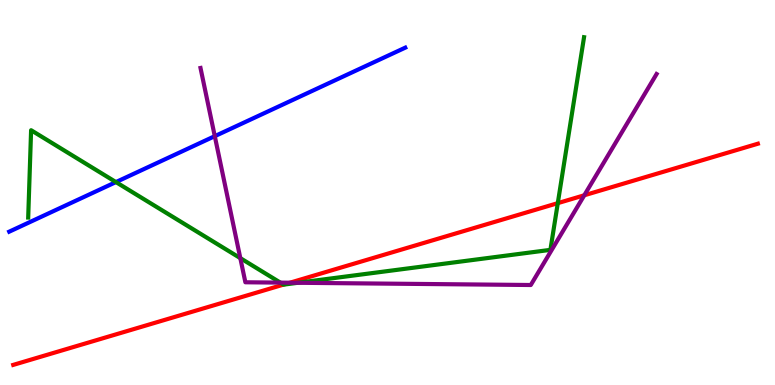[{'lines': ['blue', 'red'], 'intersections': []}, {'lines': ['green', 'red'], 'intersections': [{'x': 3.66, 'y': 2.61}, {'x': 7.2, 'y': 4.72}]}, {'lines': ['purple', 'red'], 'intersections': [{'x': 3.74, 'y': 2.66}, {'x': 7.54, 'y': 4.93}]}, {'lines': ['blue', 'green'], 'intersections': [{'x': 1.5, 'y': 5.27}]}, {'lines': ['blue', 'purple'], 'intersections': [{'x': 2.77, 'y': 6.46}]}, {'lines': ['green', 'purple'], 'intersections': [{'x': 3.1, 'y': 3.3}, {'x': 3.62, 'y': 2.66}, {'x': 3.84, 'y': 2.66}]}]